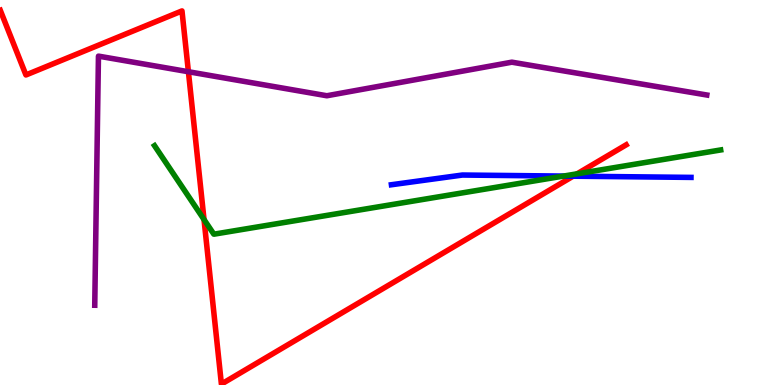[{'lines': ['blue', 'red'], 'intersections': [{'x': 7.4, 'y': 5.42}]}, {'lines': ['green', 'red'], 'intersections': [{'x': 2.63, 'y': 4.3}, {'x': 7.45, 'y': 5.49}]}, {'lines': ['purple', 'red'], 'intersections': [{'x': 2.43, 'y': 8.14}]}, {'lines': ['blue', 'green'], 'intersections': [{'x': 7.27, 'y': 5.43}]}, {'lines': ['blue', 'purple'], 'intersections': []}, {'lines': ['green', 'purple'], 'intersections': []}]